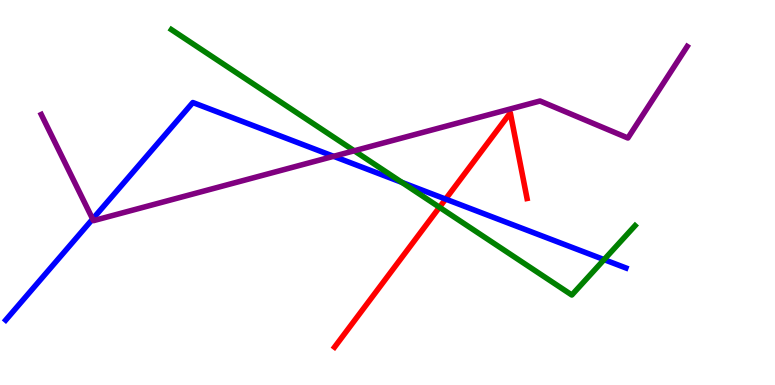[{'lines': ['blue', 'red'], 'intersections': [{'x': 5.75, 'y': 4.83}]}, {'lines': ['green', 'red'], 'intersections': [{'x': 5.67, 'y': 4.62}]}, {'lines': ['purple', 'red'], 'intersections': []}, {'lines': ['blue', 'green'], 'intersections': [{'x': 5.19, 'y': 5.26}, {'x': 7.79, 'y': 3.26}]}, {'lines': ['blue', 'purple'], 'intersections': [{'x': 1.2, 'y': 4.31}, {'x': 4.3, 'y': 5.94}]}, {'lines': ['green', 'purple'], 'intersections': [{'x': 4.57, 'y': 6.08}]}]